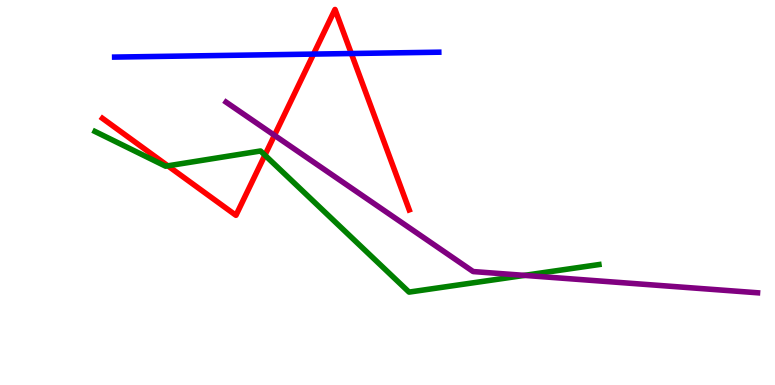[{'lines': ['blue', 'red'], 'intersections': [{'x': 4.05, 'y': 8.6}, {'x': 4.53, 'y': 8.61}]}, {'lines': ['green', 'red'], 'intersections': [{'x': 2.17, 'y': 5.69}, {'x': 3.42, 'y': 5.97}]}, {'lines': ['purple', 'red'], 'intersections': [{'x': 3.54, 'y': 6.49}]}, {'lines': ['blue', 'green'], 'intersections': []}, {'lines': ['blue', 'purple'], 'intersections': []}, {'lines': ['green', 'purple'], 'intersections': [{'x': 6.77, 'y': 2.85}]}]